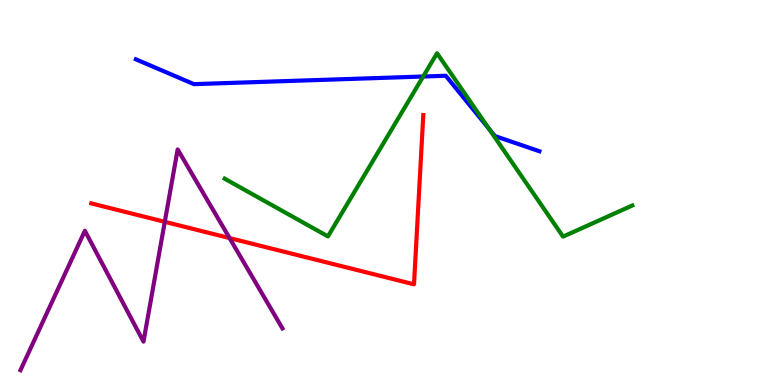[{'lines': ['blue', 'red'], 'intersections': []}, {'lines': ['green', 'red'], 'intersections': []}, {'lines': ['purple', 'red'], 'intersections': [{'x': 2.13, 'y': 4.24}, {'x': 2.96, 'y': 3.82}]}, {'lines': ['blue', 'green'], 'intersections': [{'x': 5.46, 'y': 8.01}, {'x': 6.31, 'y': 6.66}]}, {'lines': ['blue', 'purple'], 'intersections': []}, {'lines': ['green', 'purple'], 'intersections': []}]